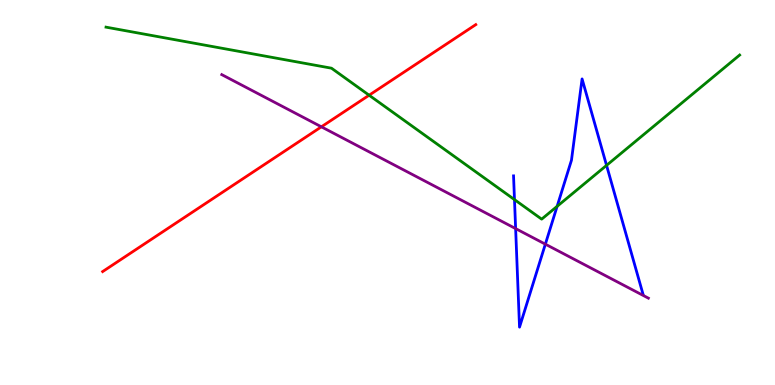[{'lines': ['blue', 'red'], 'intersections': []}, {'lines': ['green', 'red'], 'intersections': [{'x': 4.76, 'y': 7.53}]}, {'lines': ['purple', 'red'], 'intersections': [{'x': 4.15, 'y': 6.71}]}, {'lines': ['blue', 'green'], 'intersections': [{'x': 6.64, 'y': 4.82}, {'x': 7.19, 'y': 4.64}, {'x': 7.83, 'y': 5.7}]}, {'lines': ['blue', 'purple'], 'intersections': [{'x': 6.65, 'y': 4.06}, {'x': 7.04, 'y': 3.66}]}, {'lines': ['green', 'purple'], 'intersections': []}]